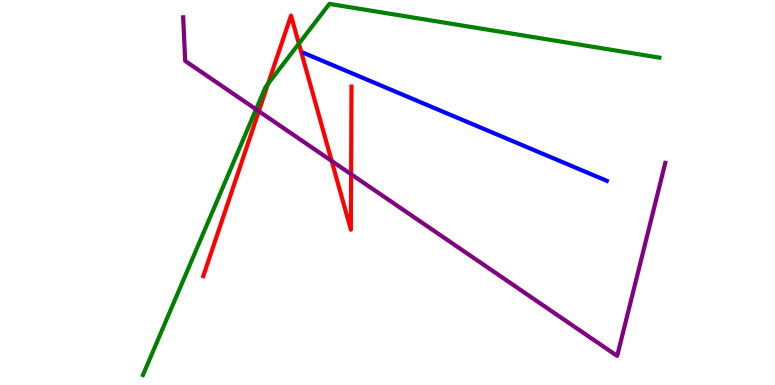[{'lines': ['blue', 'red'], 'intersections': []}, {'lines': ['green', 'red'], 'intersections': [{'x': 3.46, 'y': 7.82}, {'x': 3.86, 'y': 8.87}]}, {'lines': ['purple', 'red'], 'intersections': [{'x': 3.34, 'y': 7.11}, {'x': 4.28, 'y': 5.82}, {'x': 4.53, 'y': 5.47}]}, {'lines': ['blue', 'green'], 'intersections': []}, {'lines': ['blue', 'purple'], 'intersections': []}, {'lines': ['green', 'purple'], 'intersections': [{'x': 3.3, 'y': 7.16}]}]